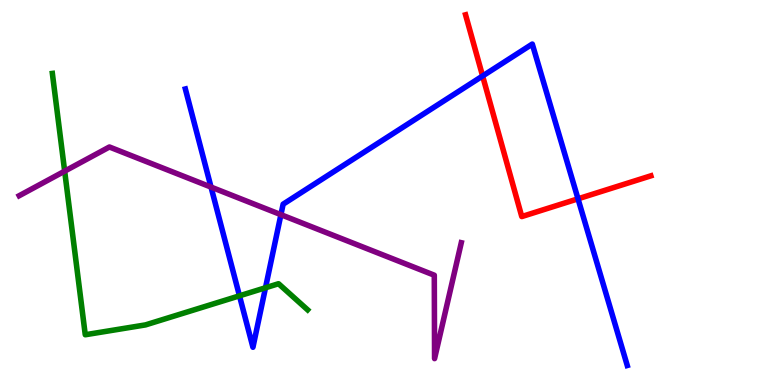[{'lines': ['blue', 'red'], 'intersections': [{'x': 6.23, 'y': 8.03}, {'x': 7.46, 'y': 4.84}]}, {'lines': ['green', 'red'], 'intersections': []}, {'lines': ['purple', 'red'], 'intersections': []}, {'lines': ['blue', 'green'], 'intersections': [{'x': 3.09, 'y': 2.32}, {'x': 3.43, 'y': 2.53}]}, {'lines': ['blue', 'purple'], 'intersections': [{'x': 2.72, 'y': 5.14}, {'x': 3.62, 'y': 4.42}]}, {'lines': ['green', 'purple'], 'intersections': [{'x': 0.834, 'y': 5.55}]}]